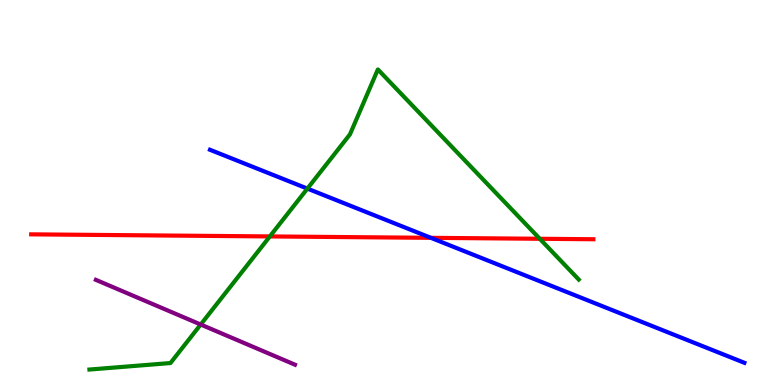[{'lines': ['blue', 'red'], 'intersections': [{'x': 5.56, 'y': 3.82}]}, {'lines': ['green', 'red'], 'intersections': [{'x': 3.48, 'y': 3.86}, {'x': 6.96, 'y': 3.8}]}, {'lines': ['purple', 'red'], 'intersections': []}, {'lines': ['blue', 'green'], 'intersections': [{'x': 3.97, 'y': 5.1}]}, {'lines': ['blue', 'purple'], 'intersections': []}, {'lines': ['green', 'purple'], 'intersections': [{'x': 2.59, 'y': 1.57}]}]